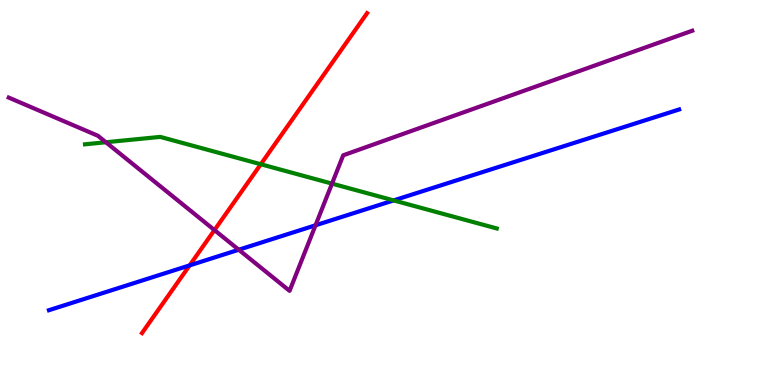[{'lines': ['blue', 'red'], 'intersections': [{'x': 2.45, 'y': 3.11}]}, {'lines': ['green', 'red'], 'intersections': [{'x': 3.36, 'y': 5.73}]}, {'lines': ['purple', 'red'], 'intersections': [{'x': 2.77, 'y': 4.02}]}, {'lines': ['blue', 'green'], 'intersections': [{'x': 5.08, 'y': 4.79}]}, {'lines': ['blue', 'purple'], 'intersections': [{'x': 3.08, 'y': 3.51}, {'x': 4.07, 'y': 4.15}]}, {'lines': ['green', 'purple'], 'intersections': [{'x': 1.37, 'y': 6.31}, {'x': 4.28, 'y': 5.23}]}]